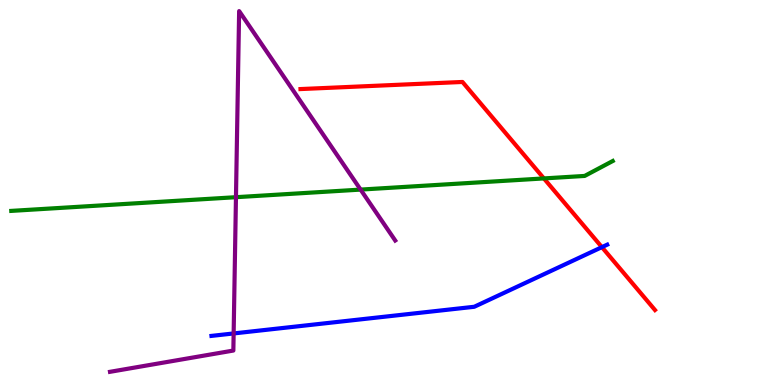[{'lines': ['blue', 'red'], 'intersections': [{'x': 7.77, 'y': 3.58}]}, {'lines': ['green', 'red'], 'intersections': [{'x': 7.02, 'y': 5.37}]}, {'lines': ['purple', 'red'], 'intersections': []}, {'lines': ['blue', 'green'], 'intersections': []}, {'lines': ['blue', 'purple'], 'intersections': [{'x': 3.01, 'y': 1.34}]}, {'lines': ['green', 'purple'], 'intersections': [{'x': 3.04, 'y': 4.88}, {'x': 4.65, 'y': 5.08}]}]